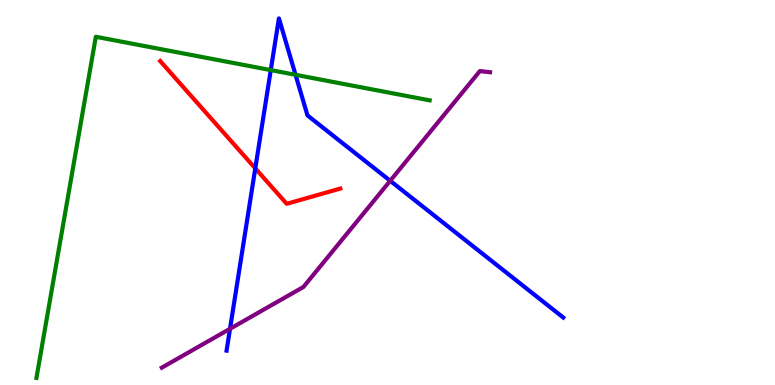[{'lines': ['blue', 'red'], 'intersections': [{'x': 3.29, 'y': 5.63}]}, {'lines': ['green', 'red'], 'intersections': []}, {'lines': ['purple', 'red'], 'intersections': []}, {'lines': ['blue', 'green'], 'intersections': [{'x': 3.49, 'y': 8.18}, {'x': 3.81, 'y': 8.06}]}, {'lines': ['blue', 'purple'], 'intersections': [{'x': 2.97, 'y': 1.46}, {'x': 5.03, 'y': 5.3}]}, {'lines': ['green', 'purple'], 'intersections': []}]